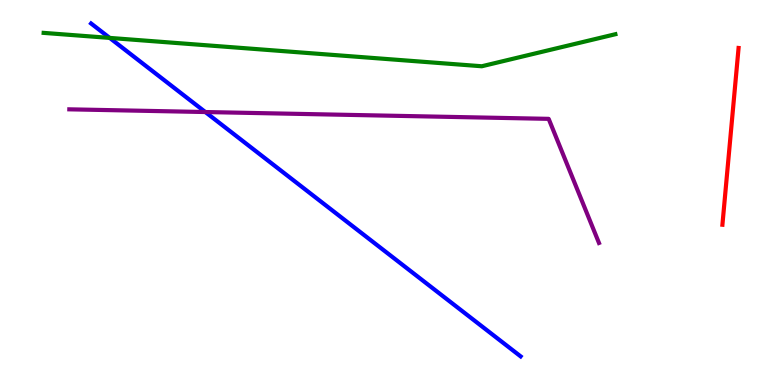[{'lines': ['blue', 'red'], 'intersections': []}, {'lines': ['green', 'red'], 'intersections': []}, {'lines': ['purple', 'red'], 'intersections': []}, {'lines': ['blue', 'green'], 'intersections': [{'x': 1.42, 'y': 9.02}]}, {'lines': ['blue', 'purple'], 'intersections': [{'x': 2.65, 'y': 7.09}]}, {'lines': ['green', 'purple'], 'intersections': []}]